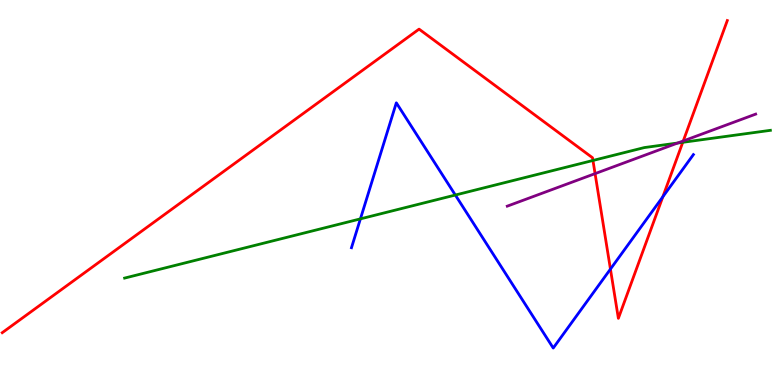[{'lines': ['blue', 'red'], 'intersections': [{'x': 7.88, 'y': 3.01}, {'x': 8.55, 'y': 4.89}]}, {'lines': ['green', 'red'], 'intersections': [{'x': 7.65, 'y': 5.83}, {'x': 8.81, 'y': 6.3}]}, {'lines': ['purple', 'red'], 'intersections': [{'x': 7.68, 'y': 5.49}, {'x': 8.82, 'y': 6.34}]}, {'lines': ['blue', 'green'], 'intersections': [{'x': 4.65, 'y': 4.31}, {'x': 5.88, 'y': 4.93}]}, {'lines': ['blue', 'purple'], 'intersections': []}, {'lines': ['green', 'purple'], 'intersections': [{'x': 8.74, 'y': 6.29}]}]